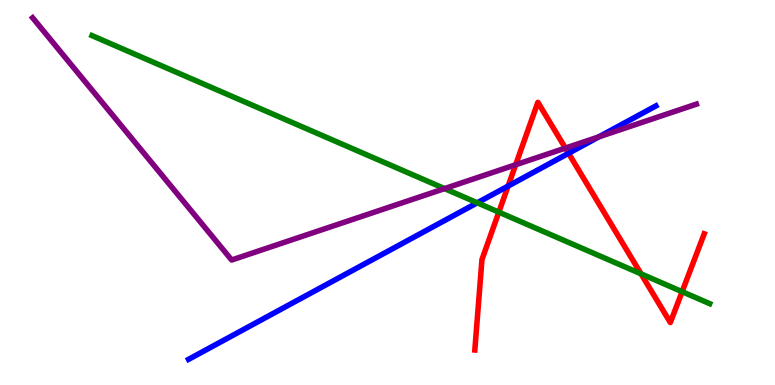[{'lines': ['blue', 'red'], 'intersections': [{'x': 6.56, 'y': 5.17}, {'x': 7.34, 'y': 6.02}]}, {'lines': ['green', 'red'], 'intersections': [{'x': 6.44, 'y': 4.49}, {'x': 8.27, 'y': 2.89}, {'x': 8.8, 'y': 2.42}]}, {'lines': ['purple', 'red'], 'intersections': [{'x': 6.65, 'y': 5.72}, {'x': 7.3, 'y': 6.15}]}, {'lines': ['blue', 'green'], 'intersections': [{'x': 6.16, 'y': 4.73}]}, {'lines': ['blue', 'purple'], 'intersections': [{'x': 7.73, 'y': 6.44}]}, {'lines': ['green', 'purple'], 'intersections': [{'x': 5.74, 'y': 5.1}]}]